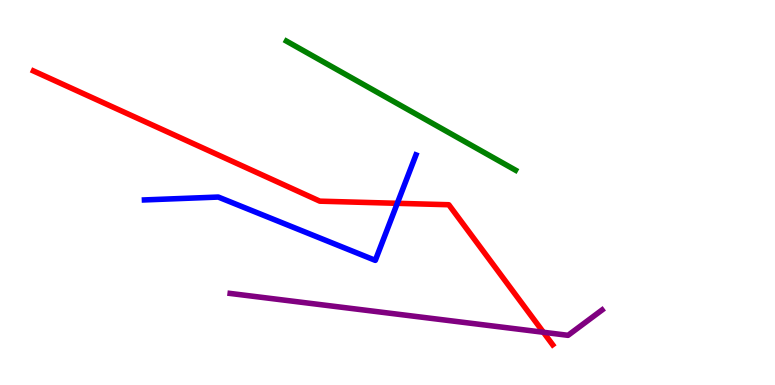[{'lines': ['blue', 'red'], 'intersections': [{'x': 5.13, 'y': 4.72}]}, {'lines': ['green', 'red'], 'intersections': []}, {'lines': ['purple', 'red'], 'intersections': [{'x': 7.01, 'y': 1.37}]}, {'lines': ['blue', 'green'], 'intersections': []}, {'lines': ['blue', 'purple'], 'intersections': []}, {'lines': ['green', 'purple'], 'intersections': []}]